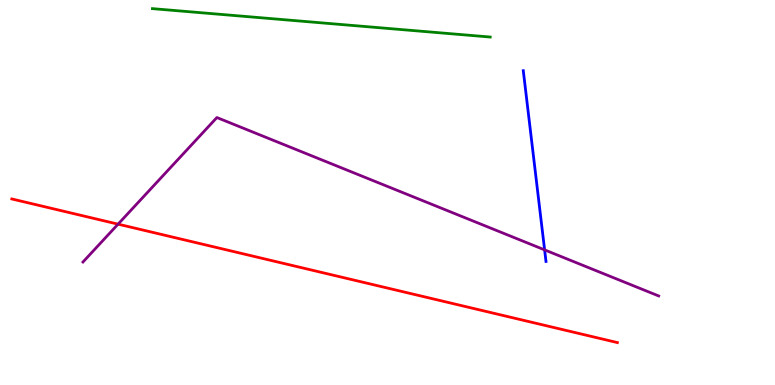[{'lines': ['blue', 'red'], 'intersections': []}, {'lines': ['green', 'red'], 'intersections': []}, {'lines': ['purple', 'red'], 'intersections': [{'x': 1.52, 'y': 4.18}]}, {'lines': ['blue', 'green'], 'intersections': []}, {'lines': ['blue', 'purple'], 'intersections': [{'x': 7.03, 'y': 3.51}]}, {'lines': ['green', 'purple'], 'intersections': []}]